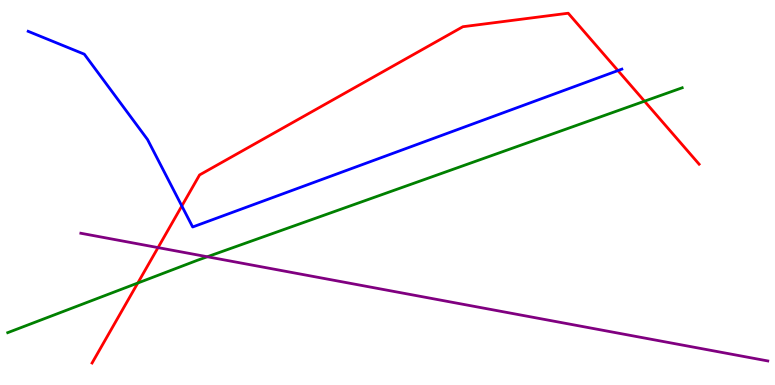[{'lines': ['blue', 'red'], 'intersections': [{'x': 2.35, 'y': 4.65}, {'x': 7.97, 'y': 8.17}]}, {'lines': ['green', 'red'], 'intersections': [{'x': 1.78, 'y': 2.65}, {'x': 8.32, 'y': 7.37}]}, {'lines': ['purple', 'red'], 'intersections': [{'x': 2.04, 'y': 3.57}]}, {'lines': ['blue', 'green'], 'intersections': []}, {'lines': ['blue', 'purple'], 'intersections': []}, {'lines': ['green', 'purple'], 'intersections': [{'x': 2.67, 'y': 3.33}]}]